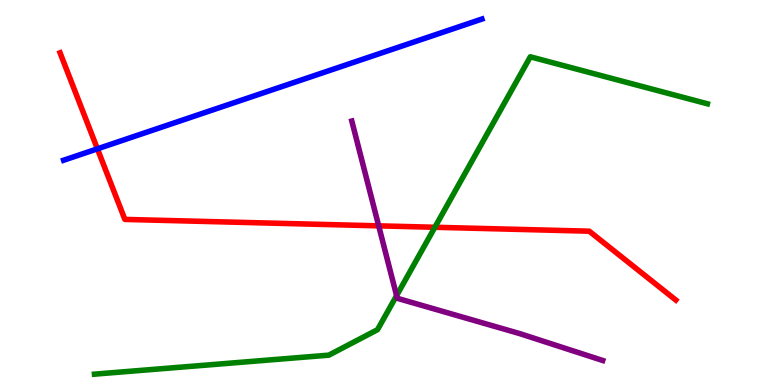[{'lines': ['blue', 'red'], 'intersections': [{'x': 1.26, 'y': 6.13}]}, {'lines': ['green', 'red'], 'intersections': [{'x': 5.61, 'y': 4.1}]}, {'lines': ['purple', 'red'], 'intersections': [{'x': 4.89, 'y': 4.13}]}, {'lines': ['blue', 'green'], 'intersections': []}, {'lines': ['blue', 'purple'], 'intersections': []}, {'lines': ['green', 'purple'], 'intersections': [{'x': 5.12, 'y': 2.32}]}]